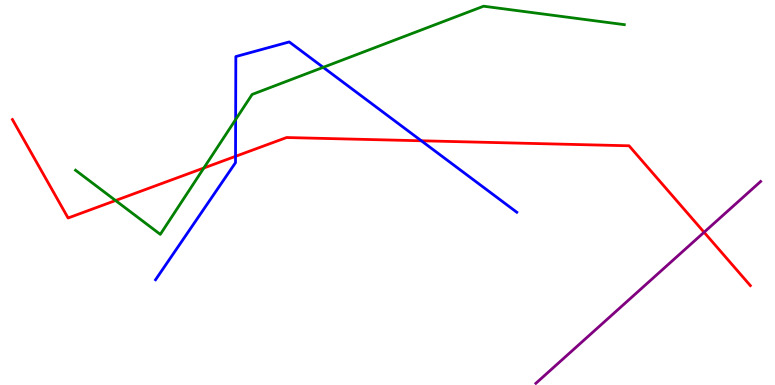[{'lines': ['blue', 'red'], 'intersections': [{'x': 3.04, 'y': 5.94}, {'x': 5.44, 'y': 6.34}]}, {'lines': ['green', 'red'], 'intersections': [{'x': 1.49, 'y': 4.79}, {'x': 2.63, 'y': 5.64}]}, {'lines': ['purple', 'red'], 'intersections': [{'x': 9.08, 'y': 3.97}]}, {'lines': ['blue', 'green'], 'intersections': [{'x': 3.04, 'y': 6.89}, {'x': 4.17, 'y': 8.25}]}, {'lines': ['blue', 'purple'], 'intersections': []}, {'lines': ['green', 'purple'], 'intersections': []}]